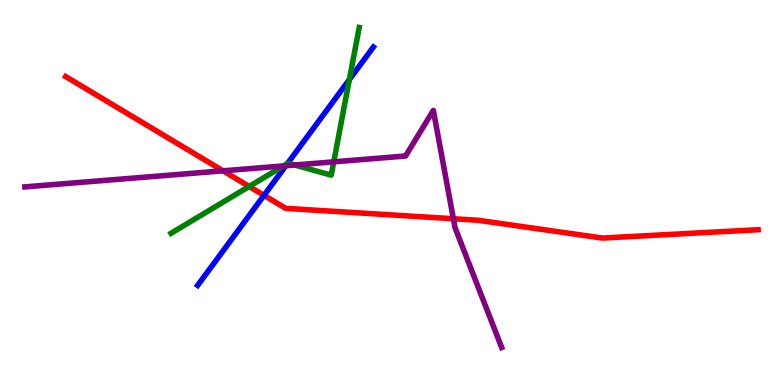[{'lines': ['blue', 'red'], 'intersections': [{'x': 3.41, 'y': 4.93}]}, {'lines': ['green', 'red'], 'intersections': [{'x': 3.21, 'y': 5.16}]}, {'lines': ['purple', 'red'], 'intersections': [{'x': 2.88, 'y': 5.56}, {'x': 5.85, 'y': 4.32}]}, {'lines': ['blue', 'green'], 'intersections': [{'x': 3.71, 'y': 5.75}, {'x': 4.51, 'y': 7.93}]}, {'lines': ['blue', 'purple'], 'intersections': [{'x': 3.69, 'y': 5.7}]}, {'lines': ['green', 'purple'], 'intersections': [{'x': 3.66, 'y': 5.69}, {'x': 3.8, 'y': 5.71}, {'x': 4.31, 'y': 5.8}]}]